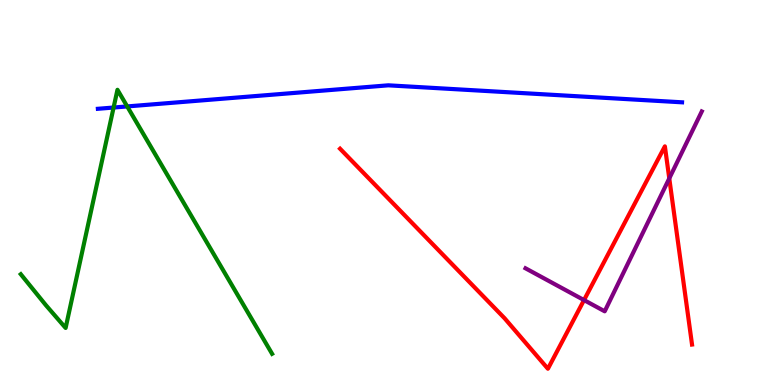[{'lines': ['blue', 'red'], 'intersections': []}, {'lines': ['green', 'red'], 'intersections': []}, {'lines': ['purple', 'red'], 'intersections': [{'x': 7.54, 'y': 2.21}, {'x': 8.64, 'y': 5.37}]}, {'lines': ['blue', 'green'], 'intersections': [{'x': 1.47, 'y': 7.21}, {'x': 1.64, 'y': 7.24}]}, {'lines': ['blue', 'purple'], 'intersections': []}, {'lines': ['green', 'purple'], 'intersections': []}]